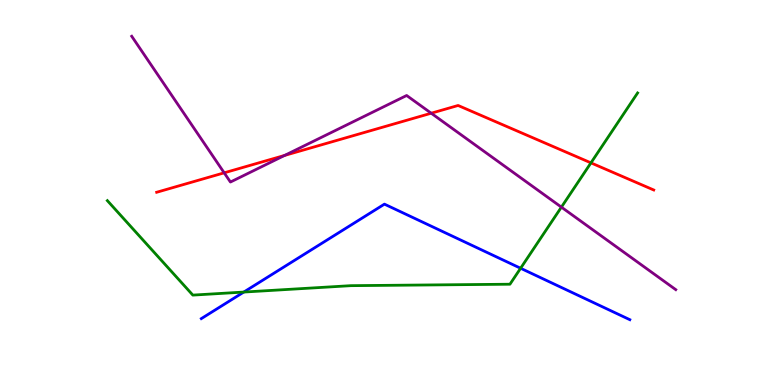[{'lines': ['blue', 'red'], 'intersections': []}, {'lines': ['green', 'red'], 'intersections': [{'x': 7.63, 'y': 5.77}]}, {'lines': ['purple', 'red'], 'intersections': [{'x': 2.89, 'y': 5.51}, {'x': 3.67, 'y': 5.96}, {'x': 5.56, 'y': 7.06}]}, {'lines': ['blue', 'green'], 'intersections': [{'x': 3.15, 'y': 2.41}, {'x': 6.72, 'y': 3.03}]}, {'lines': ['blue', 'purple'], 'intersections': []}, {'lines': ['green', 'purple'], 'intersections': [{'x': 7.24, 'y': 4.62}]}]